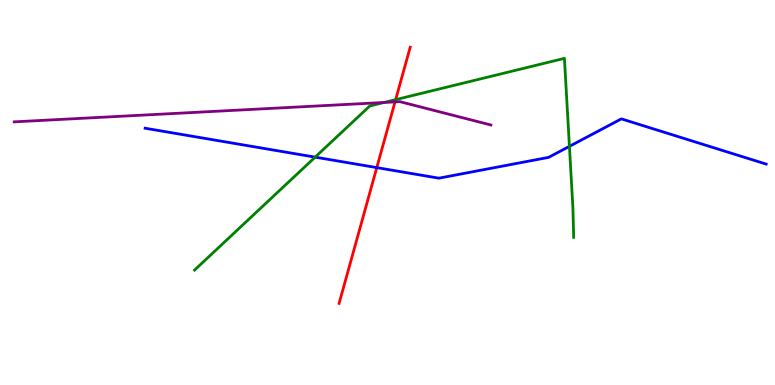[{'lines': ['blue', 'red'], 'intersections': [{'x': 4.86, 'y': 5.65}]}, {'lines': ['green', 'red'], 'intersections': [{'x': 5.11, 'y': 7.41}]}, {'lines': ['purple', 'red'], 'intersections': [{'x': 5.1, 'y': 7.35}]}, {'lines': ['blue', 'green'], 'intersections': [{'x': 4.07, 'y': 5.92}, {'x': 7.35, 'y': 6.2}]}, {'lines': ['blue', 'purple'], 'intersections': []}, {'lines': ['green', 'purple'], 'intersections': [{'x': 4.96, 'y': 7.34}]}]